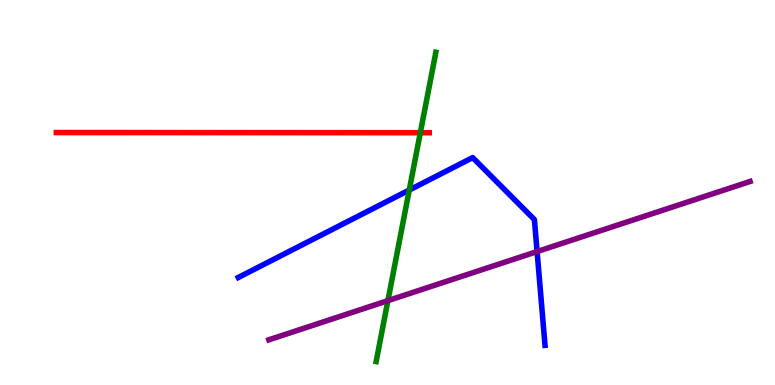[{'lines': ['blue', 'red'], 'intersections': []}, {'lines': ['green', 'red'], 'intersections': [{'x': 5.42, 'y': 6.55}]}, {'lines': ['purple', 'red'], 'intersections': []}, {'lines': ['blue', 'green'], 'intersections': [{'x': 5.28, 'y': 5.06}]}, {'lines': ['blue', 'purple'], 'intersections': [{'x': 6.93, 'y': 3.47}]}, {'lines': ['green', 'purple'], 'intersections': [{'x': 5.01, 'y': 2.19}]}]